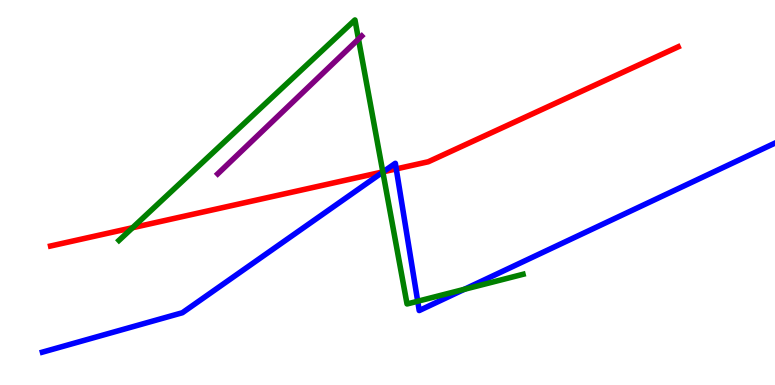[{'lines': ['blue', 'red'], 'intersections': [{'x': 4.94, 'y': 5.54}, {'x': 5.11, 'y': 5.61}]}, {'lines': ['green', 'red'], 'intersections': [{'x': 1.71, 'y': 4.09}, {'x': 4.94, 'y': 5.53}]}, {'lines': ['purple', 'red'], 'intersections': []}, {'lines': ['blue', 'green'], 'intersections': [{'x': 4.94, 'y': 5.53}, {'x': 5.39, 'y': 2.18}, {'x': 5.99, 'y': 2.49}]}, {'lines': ['blue', 'purple'], 'intersections': []}, {'lines': ['green', 'purple'], 'intersections': [{'x': 4.63, 'y': 8.98}]}]